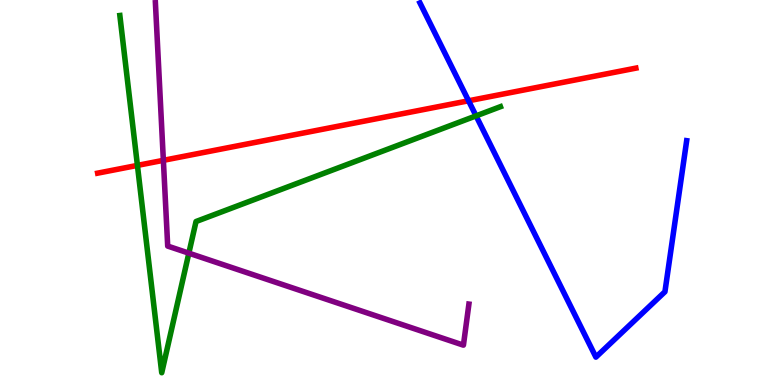[{'lines': ['blue', 'red'], 'intersections': [{'x': 6.05, 'y': 7.38}]}, {'lines': ['green', 'red'], 'intersections': [{'x': 1.77, 'y': 5.7}]}, {'lines': ['purple', 'red'], 'intersections': [{'x': 2.11, 'y': 5.84}]}, {'lines': ['blue', 'green'], 'intersections': [{'x': 6.14, 'y': 6.99}]}, {'lines': ['blue', 'purple'], 'intersections': []}, {'lines': ['green', 'purple'], 'intersections': [{'x': 2.44, 'y': 3.42}]}]